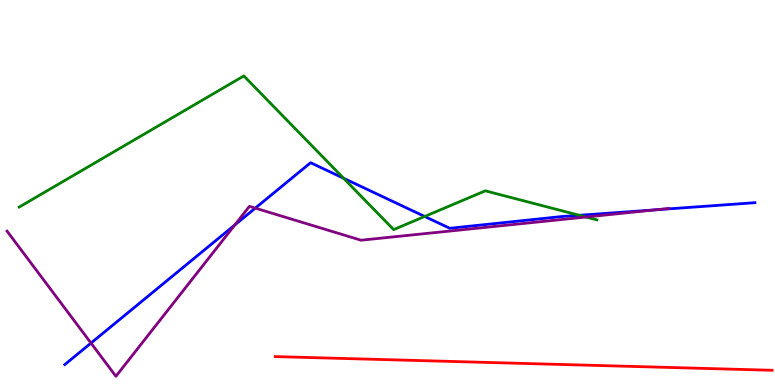[{'lines': ['blue', 'red'], 'intersections': []}, {'lines': ['green', 'red'], 'intersections': []}, {'lines': ['purple', 'red'], 'intersections': []}, {'lines': ['blue', 'green'], 'intersections': [{'x': 4.43, 'y': 5.37}, {'x': 5.48, 'y': 4.38}, {'x': 7.47, 'y': 4.41}]}, {'lines': ['blue', 'purple'], 'intersections': [{'x': 1.17, 'y': 1.09}, {'x': 3.03, 'y': 4.16}, {'x': 3.29, 'y': 4.59}, {'x': 8.46, 'y': 4.55}]}, {'lines': ['green', 'purple'], 'intersections': [{'x': 7.56, 'y': 4.36}]}]